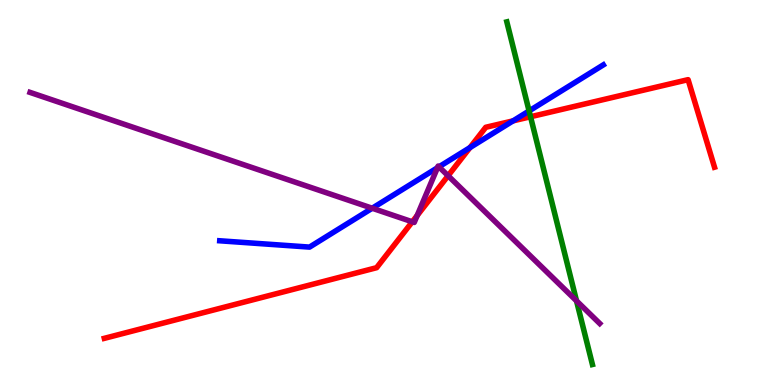[{'lines': ['blue', 'red'], 'intersections': [{'x': 6.06, 'y': 6.17}, {'x': 6.62, 'y': 6.86}]}, {'lines': ['green', 'red'], 'intersections': [{'x': 6.85, 'y': 6.97}]}, {'lines': ['purple', 'red'], 'intersections': [{'x': 5.32, 'y': 4.24}, {'x': 5.38, 'y': 4.4}, {'x': 5.78, 'y': 5.44}]}, {'lines': ['blue', 'green'], 'intersections': [{'x': 6.83, 'y': 7.12}]}, {'lines': ['blue', 'purple'], 'intersections': [{'x': 4.8, 'y': 4.59}, {'x': 5.64, 'y': 5.64}, {'x': 5.66, 'y': 5.67}]}, {'lines': ['green', 'purple'], 'intersections': [{'x': 7.44, 'y': 2.19}]}]